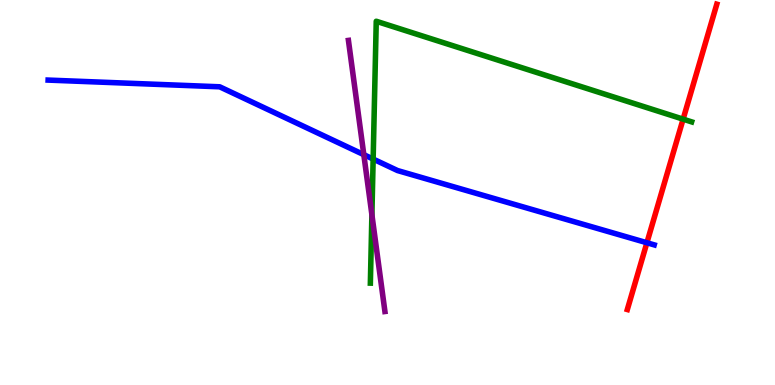[{'lines': ['blue', 'red'], 'intersections': [{'x': 8.35, 'y': 3.69}]}, {'lines': ['green', 'red'], 'intersections': [{'x': 8.81, 'y': 6.91}]}, {'lines': ['purple', 'red'], 'intersections': []}, {'lines': ['blue', 'green'], 'intersections': [{'x': 4.81, 'y': 5.87}]}, {'lines': ['blue', 'purple'], 'intersections': [{'x': 4.69, 'y': 5.98}]}, {'lines': ['green', 'purple'], 'intersections': [{'x': 4.8, 'y': 4.42}]}]